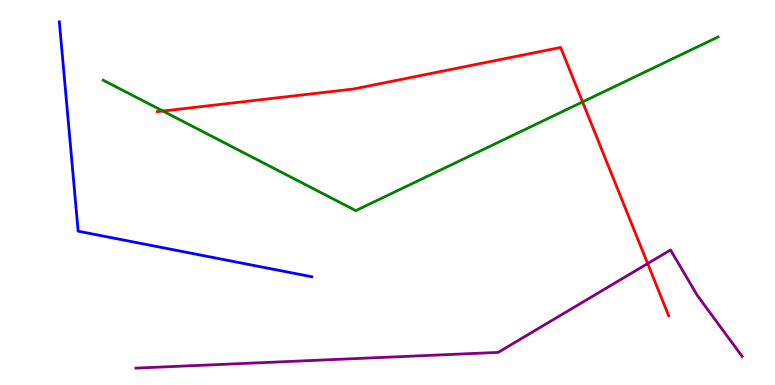[{'lines': ['blue', 'red'], 'intersections': []}, {'lines': ['green', 'red'], 'intersections': [{'x': 2.1, 'y': 7.12}, {'x': 7.52, 'y': 7.35}]}, {'lines': ['purple', 'red'], 'intersections': [{'x': 8.36, 'y': 3.15}]}, {'lines': ['blue', 'green'], 'intersections': []}, {'lines': ['blue', 'purple'], 'intersections': []}, {'lines': ['green', 'purple'], 'intersections': []}]